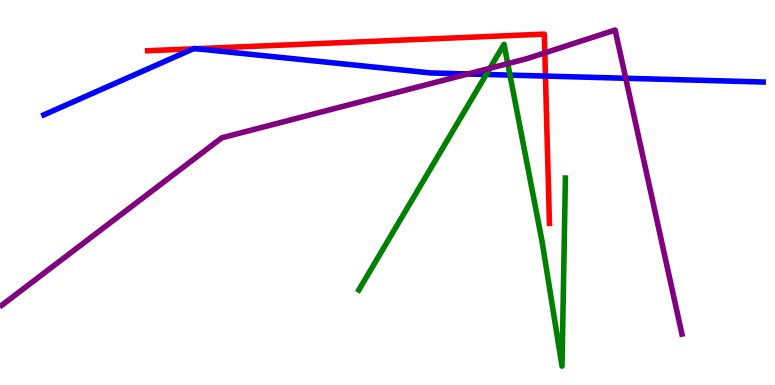[{'lines': ['blue', 'red'], 'intersections': [{'x': 2.49, 'y': 8.73}, {'x': 2.53, 'y': 8.73}, {'x': 7.04, 'y': 8.02}]}, {'lines': ['green', 'red'], 'intersections': []}, {'lines': ['purple', 'red'], 'intersections': [{'x': 7.03, 'y': 8.63}]}, {'lines': ['blue', 'green'], 'intersections': [{'x': 6.27, 'y': 8.07}, {'x': 6.58, 'y': 8.05}]}, {'lines': ['blue', 'purple'], 'intersections': [{'x': 6.04, 'y': 8.08}, {'x': 8.07, 'y': 7.97}]}, {'lines': ['green', 'purple'], 'intersections': [{'x': 6.32, 'y': 8.23}, {'x': 6.55, 'y': 8.35}]}]